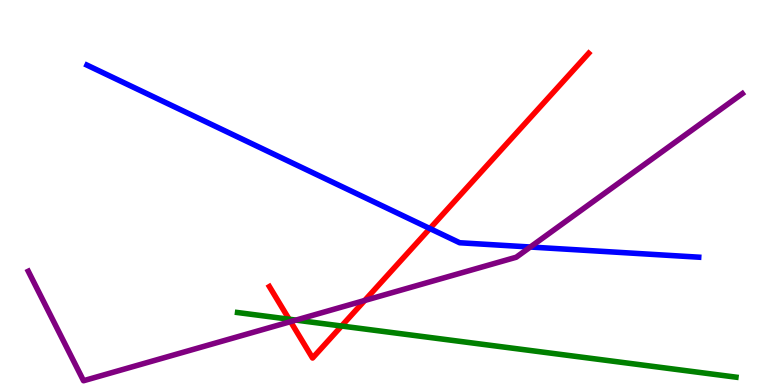[{'lines': ['blue', 'red'], 'intersections': [{'x': 5.55, 'y': 4.06}]}, {'lines': ['green', 'red'], 'intersections': [{'x': 3.73, 'y': 1.71}, {'x': 4.41, 'y': 1.53}]}, {'lines': ['purple', 'red'], 'intersections': [{'x': 3.75, 'y': 1.65}, {'x': 4.71, 'y': 2.2}]}, {'lines': ['blue', 'green'], 'intersections': []}, {'lines': ['blue', 'purple'], 'intersections': [{'x': 6.84, 'y': 3.58}]}, {'lines': ['green', 'purple'], 'intersections': [{'x': 3.82, 'y': 1.69}]}]